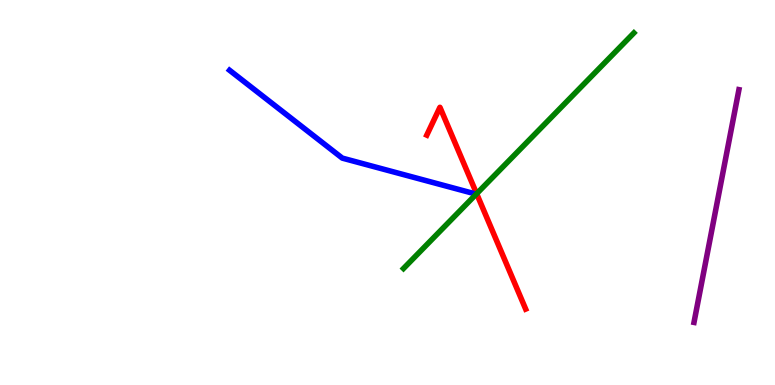[{'lines': ['blue', 'red'], 'intersections': []}, {'lines': ['green', 'red'], 'intersections': [{'x': 6.15, 'y': 4.97}]}, {'lines': ['purple', 'red'], 'intersections': []}, {'lines': ['blue', 'green'], 'intersections': []}, {'lines': ['blue', 'purple'], 'intersections': []}, {'lines': ['green', 'purple'], 'intersections': []}]